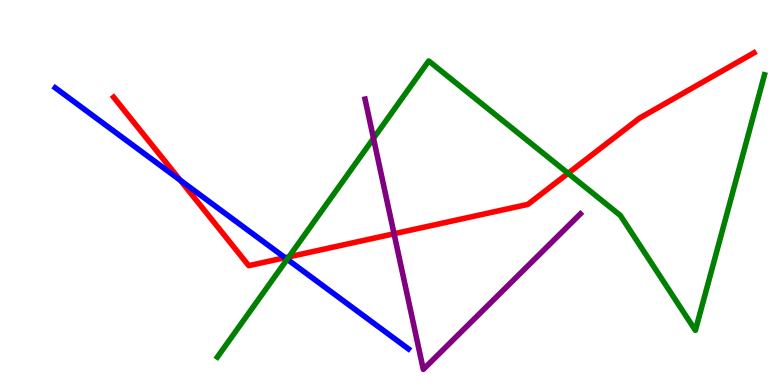[{'lines': ['blue', 'red'], 'intersections': [{'x': 2.33, 'y': 5.32}, {'x': 3.68, 'y': 3.31}]}, {'lines': ['green', 'red'], 'intersections': [{'x': 3.73, 'y': 3.33}, {'x': 7.33, 'y': 5.5}]}, {'lines': ['purple', 'red'], 'intersections': [{'x': 5.08, 'y': 3.93}]}, {'lines': ['blue', 'green'], 'intersections': [{'x': 3.71, 'y': 3.27}]}, {'lines': ['blue', 'purple'], 'intersections': []}, {'lines': ['green', 'purple'], 'intersections': [{'x': 4.82, 'y': 6.41}]}]